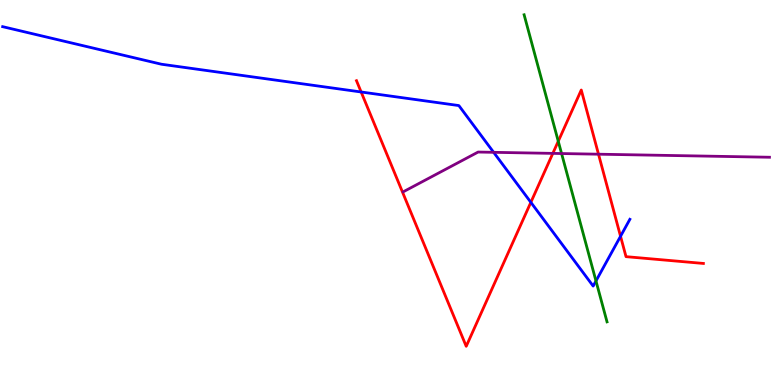[{'lines': ['blue', 'red'], 'intersections': [{'x': 4.66, 'y': 7.61}, {'x': 6.85, 'y': 4.74}, {'x': 8.01, 'y': 3.86}]}, {'lines': ['green', 'red'], 'intersections': [{'x': 7.2, 'y': 6.33}]}, {'lines': ['purple', 'red'], 'intersections': [{'x': 7.13, 'y': 6.02}, {'x': 7.72, 'y': 5.99}]}, {'lines': ['blue', 'green'], 'intersections': [{'x': 7.69, 'y': 2.7}]}, {'lines': ['blue', 'purple'], 'intersections': [{'x': 6.37, 'y': 6.04}]}, {'lines': ['green', 'purple'], 'intersections': [{'x': 7.25, 'y': 6.01}]}]